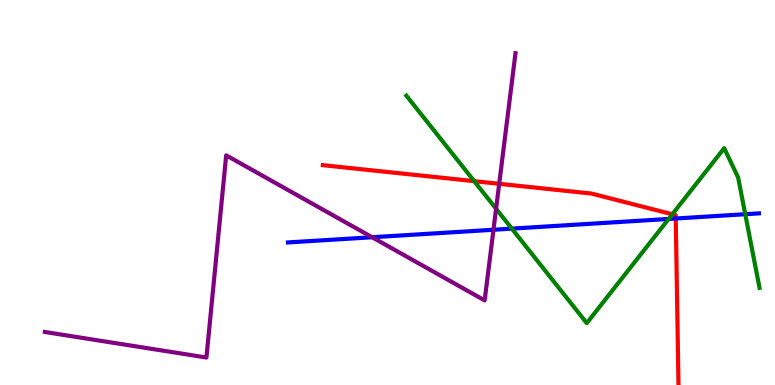[{'lines': ['blue', 'red'], 'intersections': [{'x': 8.72, 'y': 4.32}]}, {'lines': ['green', 'red'], 'intersections': [{'x': 6.12, 'y': 5.29}, {'x': 8.67, 'y': 4.43}]}, {'lines': ['purple', 'red'], 'intersections': [{'x': 6.44, 'y': 5.23}]}, {'lines': ['blue', 'green'], 'intersections': [{'x': 6.6, 'y': 4.06}, {'x': 8.63, 'y': 4.31}, {'x': 9.62, 'y': 4.44}]}, {'lines': ['blue', 'purple'], 'intersections': [{'x': 4.8, 'y': 3.84}, {'x': 6.37, 'y': 4.03}]}, {'lines': ['green', 'purple'], 'intersections': [{'x': 6.4, 'y': 4.58}]}]